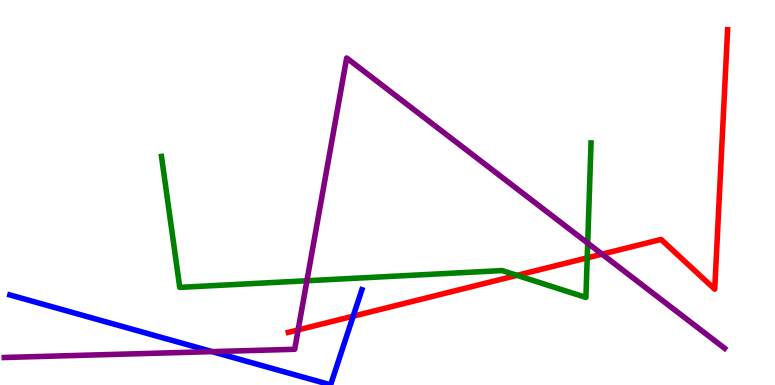[{'lines': ['blue', 'red'], 'intersections': [{'x': 4.56, 'y': 1.79}]}, {'lines': ['green', 'red'], 'intersections': [{'x': 6.67, 'y': 2.85}, {'x': 7.58, 'y': 3.3}]}, {'lines': ['purple', 'red'], 'intersections': [{'x': 3.85, 'y': 1.43}, {'x': 7.77, 'y': 3.4}]}, {'lines': ['blue', 'green'], 'intersections': []}, {'lines': ['blue', 'purple'], 'intersections': [{'x': 2.74, 'y': 0.867}]}, {'lines': ['green', 'purple'], 'intersections': [{'x': 3.96, 'y': 2.71}, {'x': 7.58, 'y': 3.69}]}]